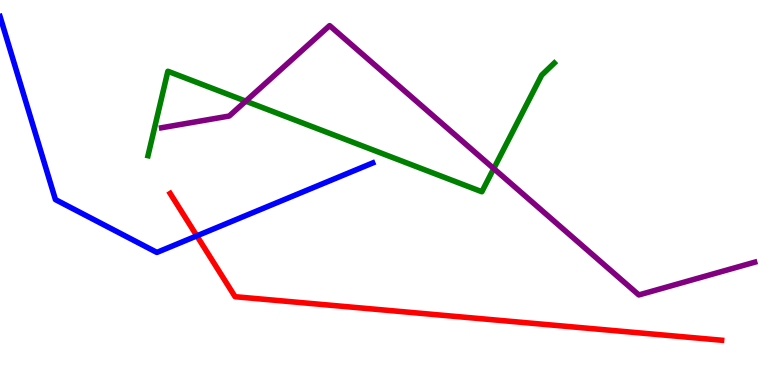[{'lines': ['blue', 'red'], 'intersections': [{'x': 2.54, 'y': 3.87}]}, {'lines': ['green', 'red'], 'intersections': []}, {'lines': ['purple', 'red'], 'intersections': []}, {'lines': ['blue', 'green'], 'intersections': []}, {'lines': ['blue', 'purple'], 'intersections': []}, {'lines': ['green', 'purple'], 'intersections': [{'x': 3.17, 'y': 7.37}, {'x': 6.37, 'y': 5.62}]}]